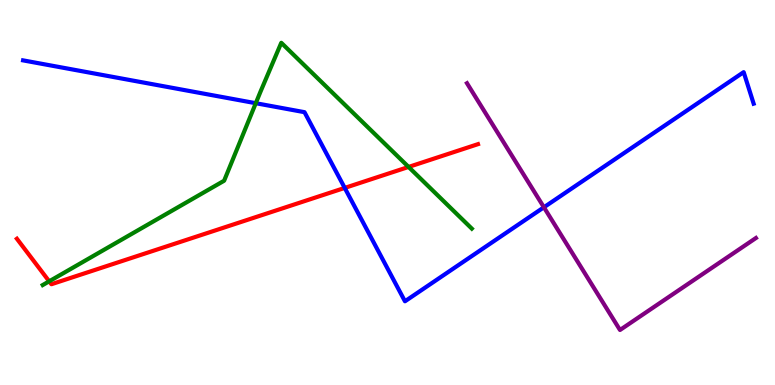[{'lines': ['blue', 'red'], 'intersections': [{'x': 4.45, 'y': 5.12}]}, {'lines': ['green', 'red'], 'intersections': [{'x': 0.635, 'y': 2.69}, {'x': 5.27, 'y': 5.66}]}, {'lines': ['purple', 'red'], 'intersections': []}, {'lines': ['blue', 'green'], 'intersections': [{'x': 3.3, 'y': 7.32}]}, {'lines': ['blue', 'purple'], 'intersections': [{'x': 7.02, 'y': 4.62}]}, {'lines': ['green', 'purple'], 'intersections': []}]